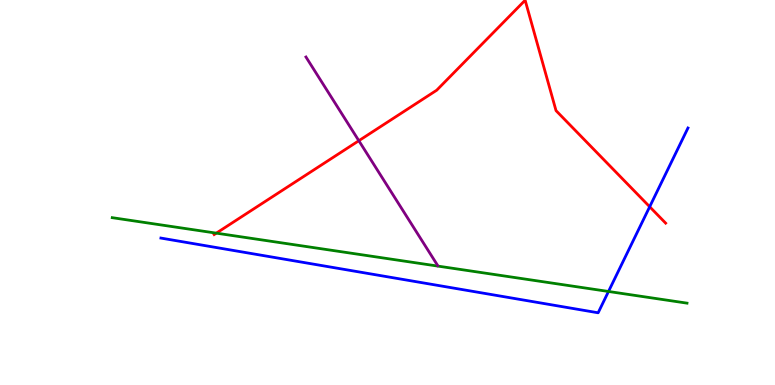[{'lines': ['blue', 'red'], 'intersections': [{'x': 8.38, 'y': 4.63}]}, {'lines': ['green', 'red'], 'intersections': [{'x': 2.79, 'y': 3.94}]}, {'lines': ['purple', 'red'], 'intersections': [{'x': 4.63, 'y': 6.35}]}, {'lines': ['blue', 'green'], 'intersections': [{'x': 7.85, 'y': 2.43}]}, {'lines': ['blue', 'purple'], 'intersections': []}, {'lines': ['green', 'purple'], 'intersections': []}]